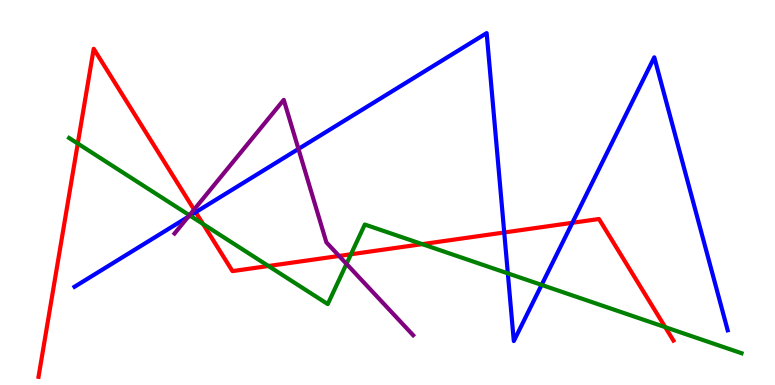[{'lines': ['blue', 'red'], 'intersections': [{'x': 2.53, 'y': 4.49}, {'x': 6.51, 'y': 3.96}, {'x': 7.39, 'y': 4.21}]}, {'lines': ['green', 'red'], 'intersections': [{'x': 1.0, 'y': 6.27}, {'x': 2.62, 'y': 4.18}, {'x': 3.46, 'y': 3.09}, {'x': 4.53, 'y': 3.4}, {'x': 5.45, 'y': 3.66}, {'x': 8.58, 'y': 1.5}]}, {'lines': ['purple', 'red'], 'intersections': [{'x': 2.5, 'y': 4.56}, {'x': 4.38, 'y': 3.35}]}, {'lines': ['blue', 'green'], 'intersections': [{'x': 2.45, 'y': 4.4}, {'x': 6.55, 'y': 2.9}, {'x': 6.99, 'y': 2.6}]}, {'lines': ['blue', 'purple'], 'intersections': [{'x': 2.43, 'y': 4.37}, {'x': 3.85, 'y': 6.13}]}, {'lines': ['green', 'purple'], 'intersections': [{'x': 2.44, 'y': 4.41}, {'x': 4.47, 'y': 3.15}]}]